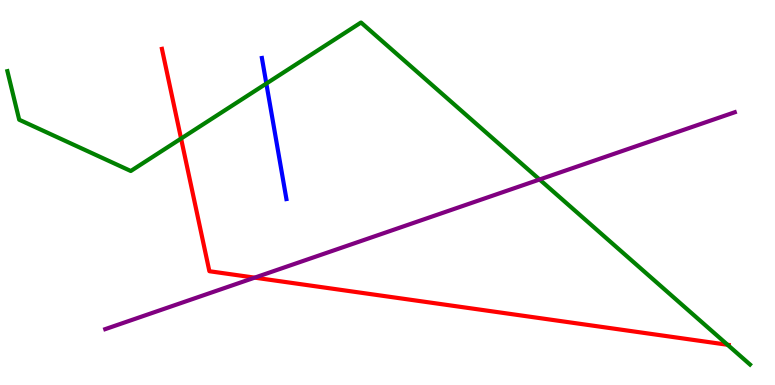[{'lines': ['blue', 'red'], 'intersections': []}, {'lines': ['green', 'red'], 'intersections': [{'x': 2.34, 'y': 6.4}, {'x': 9.39, 'y': 1.04}]}, {'lines': ['purple', 'red'], 'intersections': [{'x': 3.29, 'y': 2.79}]}, {'lines': ['blue', 'green'], 'intersections': [{'x': 3.44, 'y': 7.83}]}, {'lines': ['blue', 'purple'], 'intersections': []}, {'lines': ['green', 'purple'], 'intersections': [{'x': 6.96, 'y': 5.34}]}]